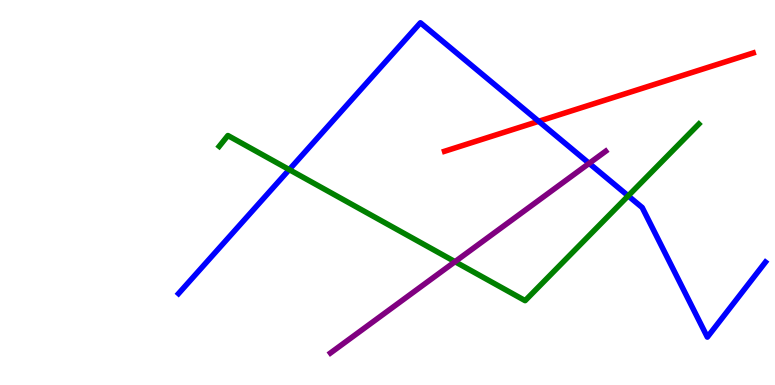[{'lines': ['blue', 'red'], 'intersections': [{'x': 6.95, 'y': 6.85}]}, {'lines': ['green', 'red'], 'intersections': []}, {'lines': ['purple', 'red'], 'intersections': []}, {'lines': ['blue', 'green'], 'intersections': [{'x': 3.73, 'y': 5.59}, {'x': 8.11, 'y': 4.91}]}, {'lines': ['blue', 'purple'], 'intersections': [{'x': 7.6, 'y': 5.76}]}, {'lines': ['green', 'purple'], 'intersections': [{'x': 5.87, 'y': 3.2}]}]